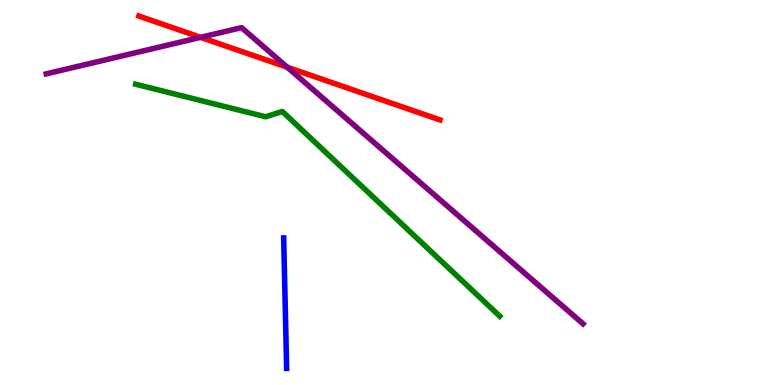[{'lines': ['blue', 'red'], 'intersections': []}, {'lines': ['green', 'red'], 'intersections': []}, {'lines': ['purple', 'red'], 'intersections': [{'x': 2.59, 'y': 9.03}, {'x': 3.71, 'y': 8.25}]}, {'lines': ['blue', 'green'], 'intersections': []}, {'lines': ['blue', 'purple'], 'intersections': []}, {'lines': ['green', 'purple'], 'intersections': []}]